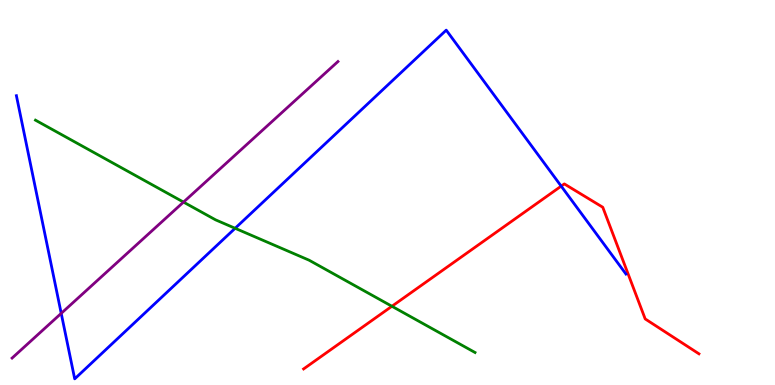[{'lines': ['blue', 'red'], 'intersections': [{'x': 7.24, 'y': 5.17}]}, {'lines': ['green', 'red'], 'intersections': [{'x': 5.06, 'y': 2.05}]}, {'lines': ['purple', 'red'], 'intersections': []}, {'lines': ['blue', 'green'], 'intersections': [{'x': 3.03, 'y': 4.07}]}, {'lines': ['blue', 'purple'], 'intersections': [{'x': 0.79, 'y': 1.86}]}, {'lines': ['green', 'purple'], 'intersections': [{'x': 2.37, 'y': 4.75}]}]